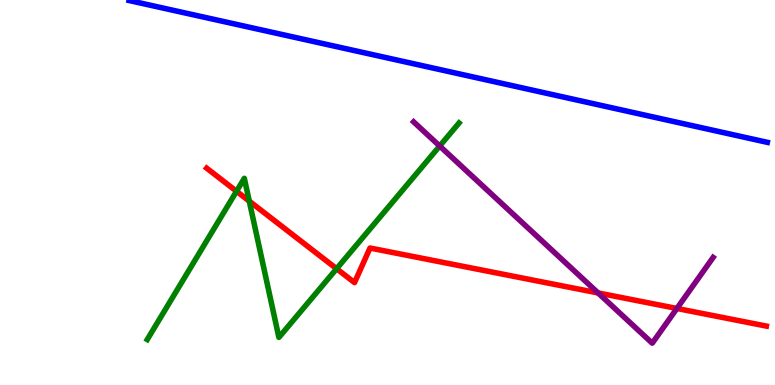[{'lines': ['blue', 'red'], 'intersections': []}, {'lines': ['green', 'red'], 'intersections': [{'x': 3.05, 'y': 5.03}, {'x': 3.22, 'y': 4.78}, {'x': 4.34, 'y': 3.02}]}, {'lines': ['purple', 'red'], 'intersections': [{'x': 7.72, 'y': 2.39}, {'x': 8.73, 'y': 1.99}]}, {'lines': ['blue', 'green'], 'intersections': []}, {'lines': ['blue', 'purple'], 'intersections': []}, {'lines': ['green', 'purple'], 'intersections': [{'x': 5.67, 'y': 6.21}]}]